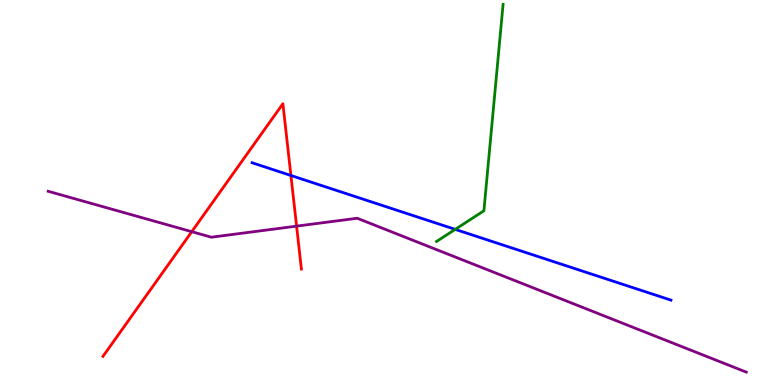[{'lines': ['blue', 'red'], 'intersections': [{'x': 3.75, 'y': 5.44}]}, {'lines': ['green', 'red'], 'intersections': []}, {'lines': ['purple', 'red'], 'intersections': [{'x': 2.47, 'y': 3.98}, {'x': 3.83, 'y': 4.13}]}, {'lines': ['blue', 'green'], 'intersections': [{'x': 5.87, 'y': 4.04}]}, {'lines': ['blue', 'purple'], 'intersections': []}, {'lines': ['green', 'purple'], 'intersections': []}]